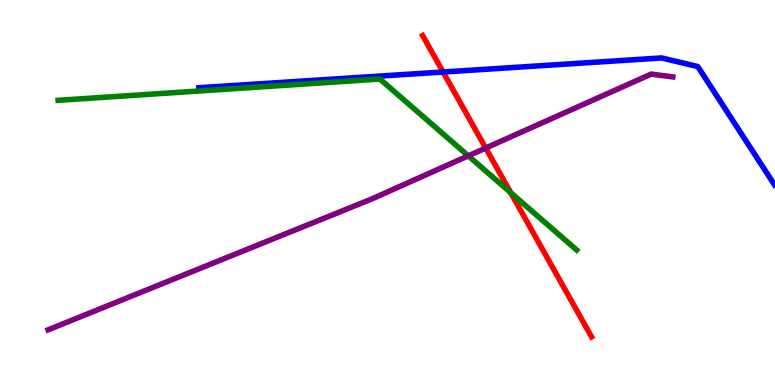[{'lines': ['blue', 'red'], 'intersections': [{'x': 5.72, 'y': 8.13}]}, {'lines': ['green', 'red'], 'intersections': [{'x': 6.59, 'y': 4.99}]}, {'lines': ['purple', 'red'], 'intersections': [{'x': 6.27, 'y': 6.15}]}, {'lines': ['blue', 'green'], 'intersections': []}, {'lines': ['blue', 'purple'], 'intersections': []}, {'lines': ['green', 'purple'], 'intersections': [{'x': 6.04, 'y': 5.95}]}]